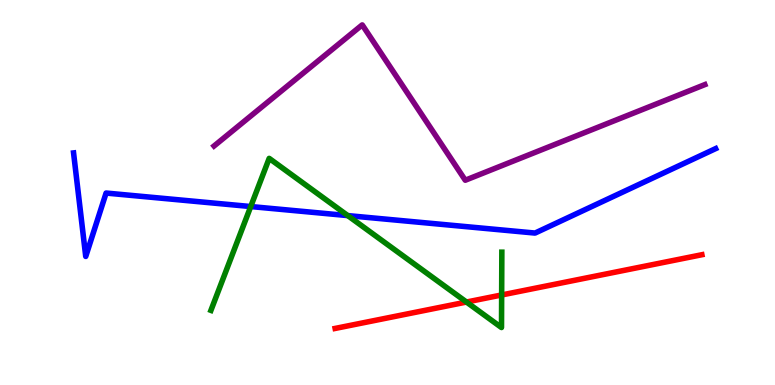[{'lines': ['blue', 'red'], 'intersections': []}, {'lines': ['green', 'red'], 'intersections': [{'x': 6.02, 'y': 2.15}, {'x': 6.47, 'y': 2.34}]}, {'lines': ['purple', 'red'], 'intersections': []}, {'lines': ['blue', 'green'], 'intersections': [{'x': 3.24, 'y': 4.64}, {'x': 4.49, 'y': 4.4}]}, {'lines': ['blue', 'purple'], 'intersections': []}, {'lines': ['green', 'purple'], 'intersections': []}]